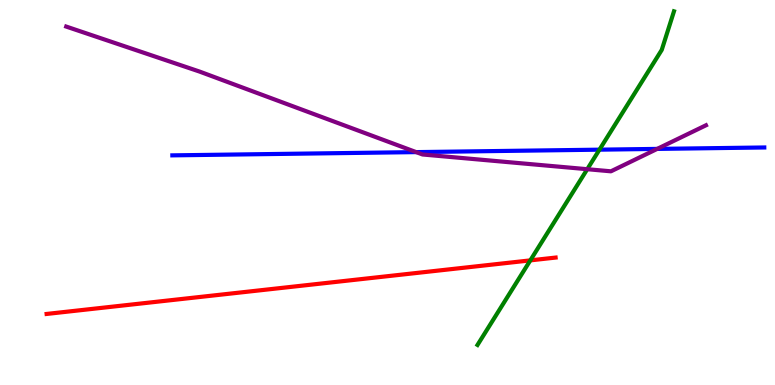[{'lines': ['blue', 'red'], 'intersections': []}, {'lines': ['green', 'red'], 'intersections': [{'x': 6.84, 'y': 3.24}]}, {'lines': ['purple', 'red'], 'intersections': []}, {'lines': ['blue', 'green'], 'intersections': [{'x': 7.73, 'y': 6.11}]}, {'lines': ['blue', 'purple'], 'intersections': [{'x': 5.37, 'y': 6.05}, {'x': 8.48, 'y': 6.13}]}, {'lines': ['green', 'purple'], 'intersections': [{'x': 7.58, 'y': 5.61}]}]